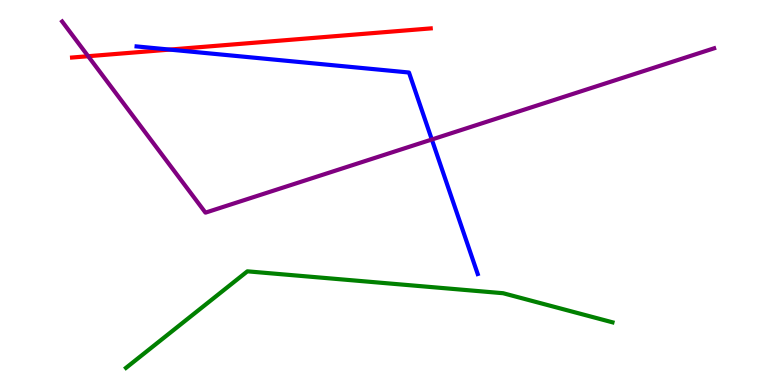[{'lines': ['blue', 'red'], 'intersections': [{'x': 2.19, 'y': 8.71}]}, {'lines': ['green', 'red'], 'intersections': []}, {'lines': ['purple', 'red'], 'intersections': [{'x': 1.14, 'y': 8.54}]}, {'lines': ['blue', 'green'], 'intersections': []}, {'lines': ['blue', 'purple'], 'intersections': [{'x': 5.57, 'y': 6.38}]}, {'lines': ['green', 'purple'], 'intersections': []}]